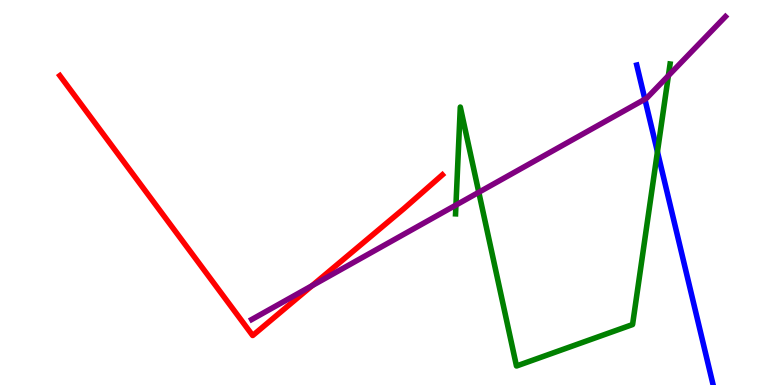[{'lines': ['blue', 'red'], 'intersections': []}, {'lines': ['green', 'red'], 'intersections': []}, {'lines': ['purple', 'red'], 'intersections': [{'x': 4.03, 'y': 2.58}]}, {'lines': ['blue', 'green'], 'intersections': [{'x': 8.48, 'y': 6.06}]}, {'lines': ['blue', 'purple'], 'intersections': [{'x': 8.32, 'y': 7.42}]}, {'lines': ['green', 'purple'], 'intersections': [{'x': 5.88, 'y': 4.67}, {'x': 6.18, 'y': 5.01}, {'x': 8.62, 'y': 8.03}]}]